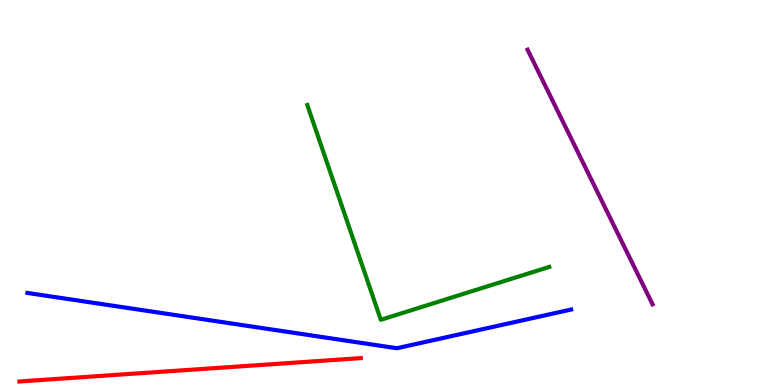[{'lines': ['blue', 'red'], 'intersections': []}, {'lines': ['green', 'red'], 'intersections': []}, {'lines': ['purple', 'red'], 'intersections': []}, {'lines': ['blue', 'green'], 'intersections': []}, {'lines': ['blue', 'purple'], 'intersections': []}, {'lines': ['green', 'purple'], 'intersections': []}]